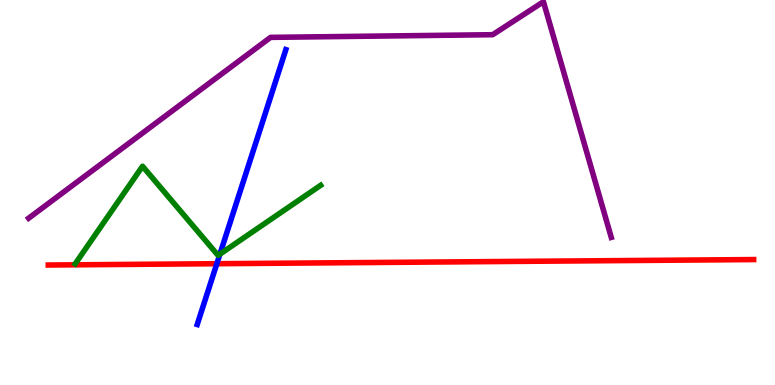[{'lines': ['blue', 'red'], 'intersections': [{'x': 2.8, 'y': 3.15}]}, {'lines': ['green', 'red'], 'intersections': []}, {'lines': ['purple', 'red'], 'intersections': []}, {'lines': ['blue', 'green'], 'intersections': [{'x': 2.84, 'y': 3.4}]}, {'lines': ['blue', 'purple'], 'intersections': []}, {'lines': ['green', 'purple'], 'intersections': []}]